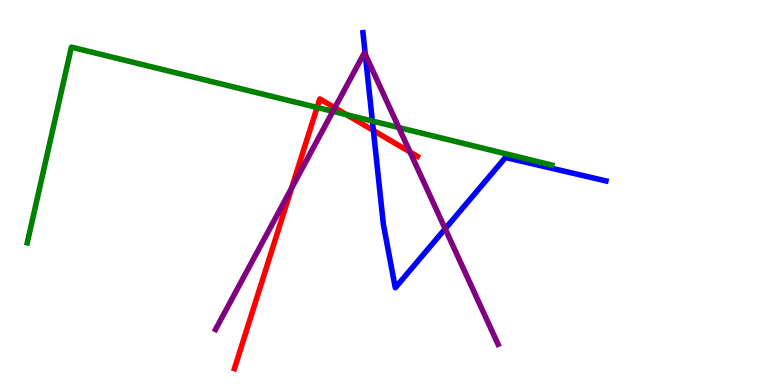[{'lines': ['blue', 'red'], 'intersections': [{'x': 4.82, 'y': 6.61}]}, {'lines': ['green', 'red'], 'intersections': [{'x': 4.09, 'y': 7.21}, {'x': 4.47, 'y': 7.02}]}, {'lines': ['purple', 'red'], 'intersections': [{'x': 3.76, 'y': 5.11}, {'x': 4.32, 'y': 7.2}, {'x': 5.29, 'y': 6.05}]}, {'lines': ['blue', 'green'], 'intersections': [{'x': 4.8, 'y': 6.86}]}, {'lines': ['blue', 'purple'], 'intersections': [{'x': 4.71, 'y': 8.59}, {'x': 5.74, 'y': 4.06}]}, {'lines': ['green', 'purple'], 'intersections': [{'x': 4.3, 'y': 7.11}, {'x': 5.15, 'y': 6.69}]}]